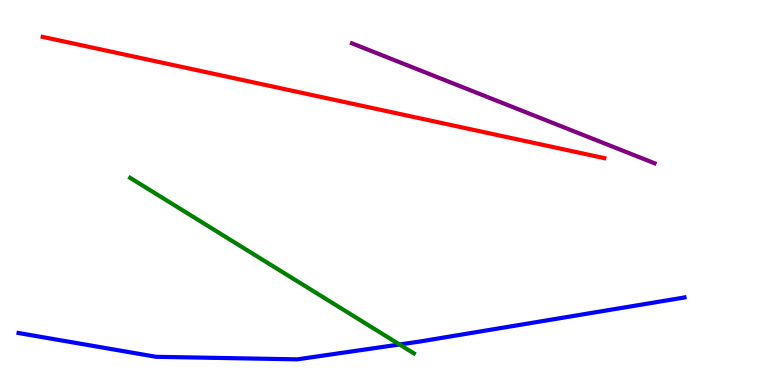[{'lines': ['blue', 'red'], 'intersections': []}, {'lines': ['green', 'red'], 'intersections': []}, {'lines': ['purple', 'red'], 'intersections': []}, {'lines': ['blue', 'green'], 'intersections': [{'x': 5.16, 'y': 1.05}]}, {'lines': ['blue', 'purple'], 'intersections': []}, {'lines': ['green', 'purple'], 'intersections': []}]